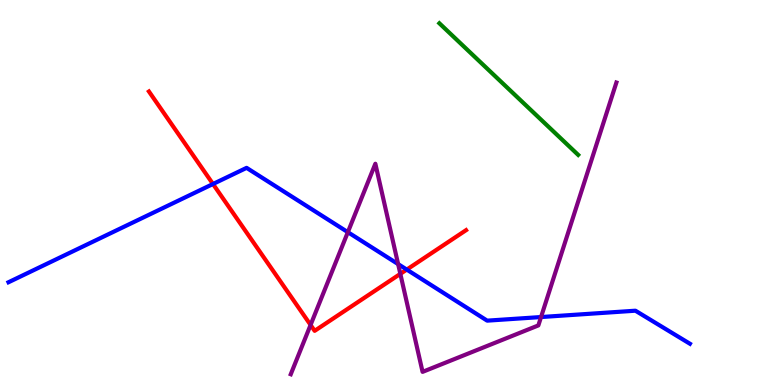[{'lines': ['blue', 'red'], 'intersections': [{'x': 2.75, 'y': 5.22}, {'x': 5.25, 'y': 3.0}]}, {'lines': ['green', 'red'], 'intersections': []}, {'lines': ['purple', 'red'], 'intersections': [{'x': 4.01, 'y': 1.56}, {'x': 5.17, 'y': 2.89}]}, {'lines': ['blue', 'green'], 'intersections': []}, {'lines': ['blue', 'purple'], 'intersections': [{'x': 4.49, 'y': 3.97}, {'x': 5.14, 'y': 3.14}, {'x': 6.98, 'y': 1.77}]}, {'lines': ['green', 'purple'], 'intersections': []}]